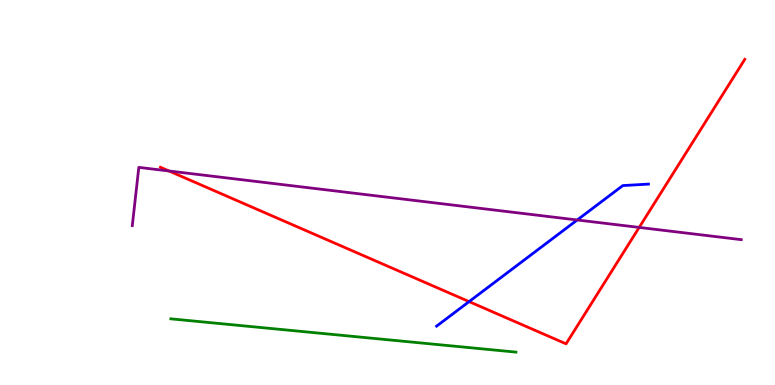[{'lines': ['blue', 'red'], 'intersections': [{'x': 6.05, 'y': 2.17}]}, {'lines': ['green', 'red'], 'intersections': []}, {'lines': ['purple', 'red'], 'intersections': [{'x': 2.18, 'y': 5.56}, {'x': 8.25, 'y': 4.09}]}, {'lines': ['blue', 'green'], 'intersections': []}, {'lines': ['blue', 'purple'], 'intersections': [{'x': 7.45, 'y': 4.29}]}, {'lines': ['green', 'purple'], 'intersections': []}]